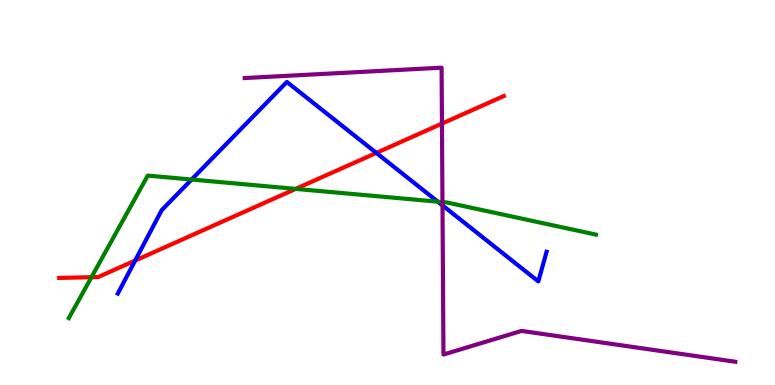[{'lines': ['blue', 'red'], 'intersections': [{'x': 1.74, 'y': 3.23}, {'x': 4.86, 'y': 6.03}]}, {'lines': ['green', 'red'], 'intersections': [{'x': 1.18, 'y': 2.8}, {'x': 3.82, 'y': 5.09}]}, {'lines': ['purple', 'red'], 'intersections': [{'x': 5.7, 'y': 6.79}]}, {'lines': ['blue', 'green'], 'intersections': [{'x': 2.47, 'y': 5.34}, {'x': 5.65, 'y': 4.76}]}, {'lines': ['blue', 'purple'], 'intersections': [{'x': 5.71, 'y': 4.67}]}, {'lines': ['green', 'purple'], 'intersections': [{'x': 5.71, 'y': 4.75}]}]